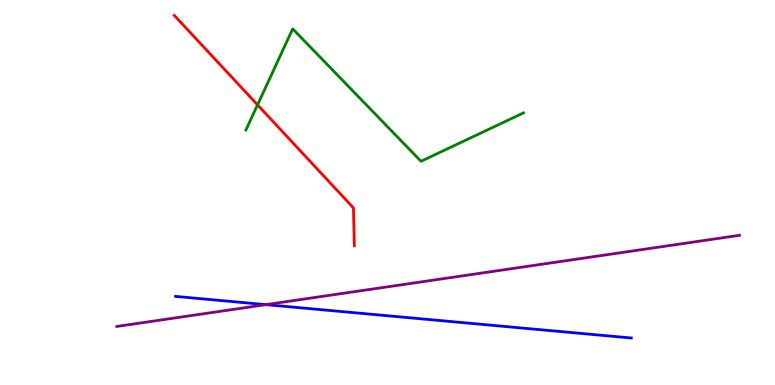[{'lines': ['blue', 'red'], 'intersections': []}, {'lines': ['green', 'red'], 'intersections': [{'x': 3.32, 'y': 7.28}]}, {'lines': ['purple', 'red'], 'intersections': []}, {'lines': ['blue', 'green'], 'intersections': []}, {'lines': ['blue', 'purple'], 'intersections': [{'x': 3.43, 'y': 2.09}]}, {'lines': ['green', 'purple'], 'intersections': []}]